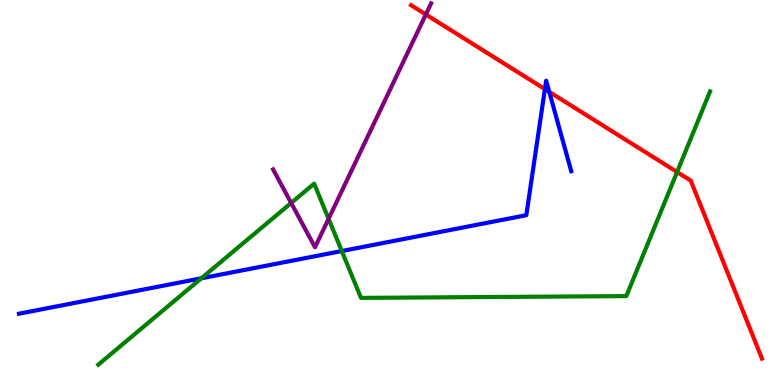[{'lines': ['blue', 'red'], 'intersections': [{'x': 7.03, 'y': 7.68}, {'x': 7.09, 'y': 7.61}]}, {'lines': ['green', 'red'], 'intersections': [{'x': 8.74, 'y': 5.53}]}, {'lines': ['purple', 'red'], 'intersections': [{'x': 5.49, 'y': 9.62}]}, {'lines': ['blue', 'green'], 'intersections': [{'x': 2.6, 'y': 2.77}, {'x': 4.41, 'y': 3.48}]}, {'lines': ['blue', 'purple'], 'intersections': []}, {'lines': ['green', 'purple'], 'intersections': [{'x': 3.76, 'y': 4.73}, {'x': 4.24, 'y': 4.32}]}]